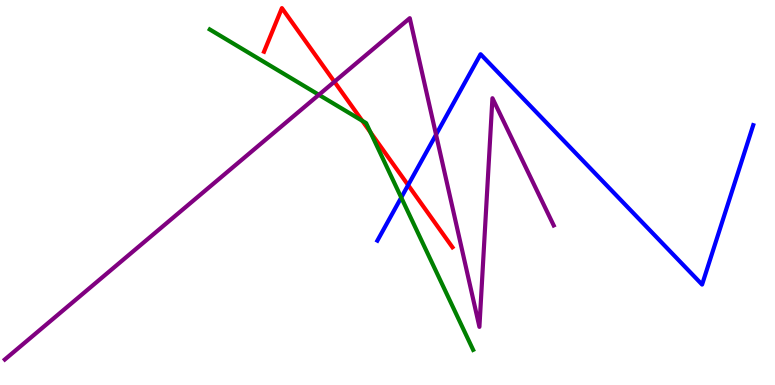[{'lines': ['blue', 'red'], 'intersections': [{'x': 5.27, 'y': 5.19}]}, {'lines': ['green', 'red'], 'intersections': [{'x': 4.67, 'y': 6.86}, {'x': 4.78, 'y': 6.56}]}, {'lines': ['purple', 'red'], 'intersections': [{'x': 4.31, 'y': 7.88}]}, {'lines': ['blue', 'green'], 'intersections': [{'x': 5.18, 'y': 4.87}]}, {'lines': ['blue', 'purple'], 'intersections': [{'x': 5.63, 'y': 6.5}]}, {'lines': ['green', 'purple'], 'intersections': [{'x': 4.11, 'y': 7.54}]}]